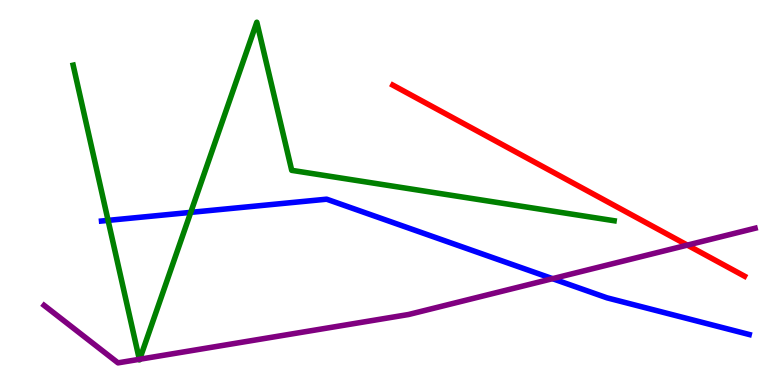[{'lines': ['blue', 'red'], 'intersections': []}, {'lines': ['green', 'red'], 'intersections': []}, {'lines': ['purple', 'red'], 'intersections': [{'x': 8.87, 'y': 3.63}]}, {'lines': ['blue', 'green'], 'intersections': [{'x': 1.39, 'y': 4.28}, {'x': 2.46, 'y': 4.48}]}, {'lines': ['blue', 'purple'], 'intersections': [{'x': 7.13, 'y': 2.76}]}, {'lines': ['green', 'purple'], 'intersections': [{'x': 1.8, 'y': 0.667}, {'x': 1.8, 'y': 0.669}]}]